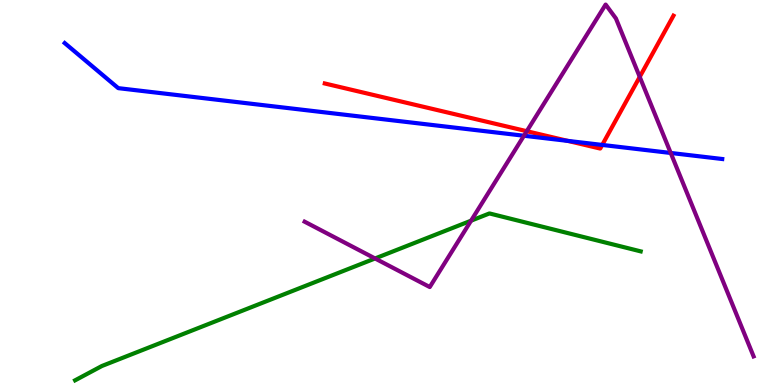[{'lines': ['blue', 'red'], 'intersections': [{'x': 7.33, 'y': 6.34}, {'x': 7.77, 'y': 6.24}]}, {'lines': ['green', 'red'], 'intersections': []}, {'lines': ['purple', 'red'], 'intersections': [{'x': 6.8, 'y': 6.59}, {'x': 8.25, 'y': 8.0}]}, {'lines': ['blue', 'green'], 'intersections': []}, {'lines': ['blue', 'purple'], 'intersections': [{'x': 6.76, 'y': 6.47}, {'x': 8.65, 'y': 6.03}]}, {'lines': ['green', 'purple'], 'intersections': [{'x': 4.84, 'y': 3.29}, {'x': 6.08, 'y': 4.27}]}]